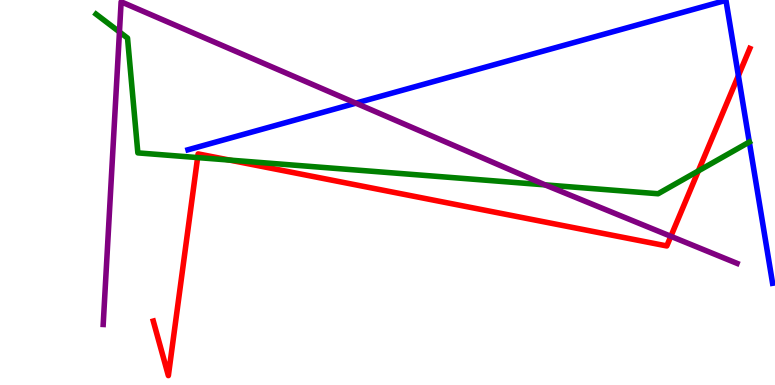[{'lines': ['blue', 'red'], 'intersections': [{'x': 9.53, 'y': 8.03}]}, {'lines': ['green', 'red'], 'intersections': [{'x': 2.55, 'y': 5.91}, {'x': 2.96, 'y': 5.84}, {'x': 9.01, 'y': 5.56}]}, {'lines': ['purple', 'red'], 'intersections': [{'x': 8.66, 'y': 3.86}]}, {'lines': ['blue', 'green'], 'intersections': [{'x': 9.67, 'y': 6.31}]}, {'lines': ['blue', 'purple'], 'intersections': [{'x': 4.59, 'y': 7.32}]}, {'lines': ['green', 'purple'], 'intersections': [{'x': 1.54, 'y': 9.17}, {'x': 7.03, 'y': 5.2}]}]